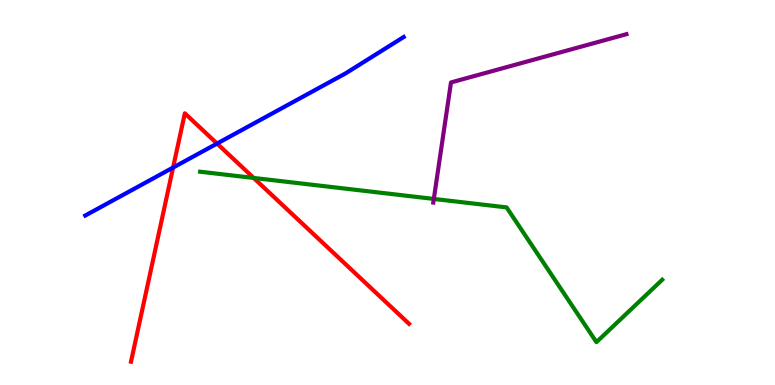[{'lines': ['blue', 'red'], 'intersections': [{'x': 2.23, 'y': 5.65}, {'x': 2.8, 'y': 6.27}]}, {'lines': ['green', 'red'], 'intersections': [{'x': 3.27, 'y': 5.38}]}, {'lines': ['purple', 'red'], 'intersections': []}, {'lines': ['blue', 'green'], 'intersections': []}, {'lines': ['blue', 'purple'], 'intersections': []}, {'lines': ['green', 'purple'], 'intersections': [{'x': 5.6, 'y': 4.83}]}]